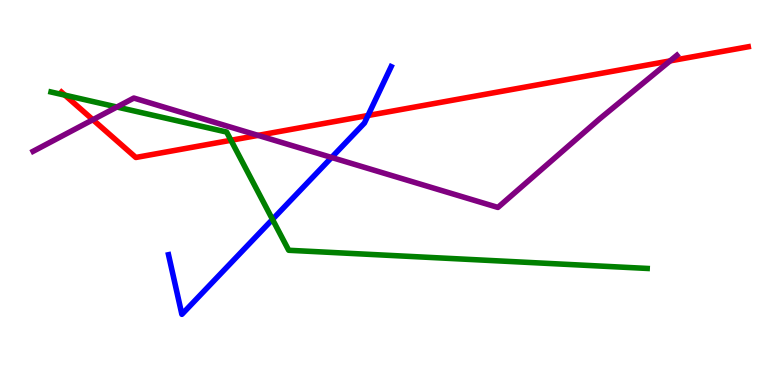[{'lines': ['blue', 'red'], 'intersections': [{'x': 4.75, 'y': 7.0}]}, {'lines': ['green', 'red'], 'intersections': [{'x': 0.838, 'y': 7.53}, {'x': 2.98, 'y': 6.36}]}, {'lines': ['purple', 'red'], 'intersections': [{'x': 1.2, 'y': 6.89}, {'x': 3.33, 'y': 6.48}, {'x': 8.65, 'y': 8.42}]}, {'lines': ['blue', 'green'], 'intersections': [{'x': 3.52, 'y': 4.3}]}, {'lines': ['blue', 'purple'], 'intersections': [{'x': 4.28, 'y': 5.91}]}, {'lines': ['green', 'purple'], 'intersections': [{'x': 1.51, 'y': 7.22}]}]